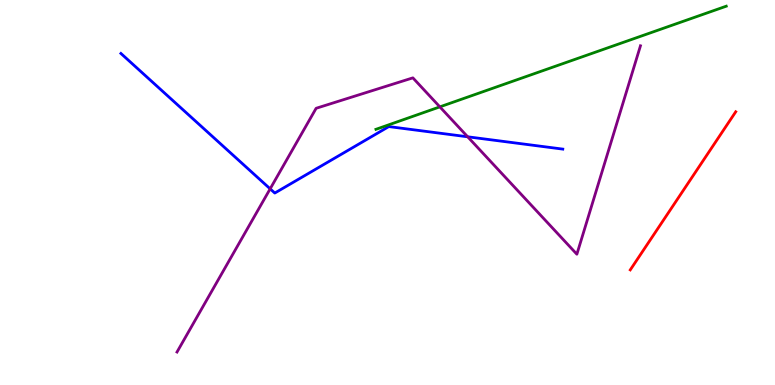[{'lines': ['blue', 'red'], 'intersections': []}, {'lines': ['green', 'red'], 'intersections': []}, {'lines': ['purple', 'red'], 'intersections': []}, {'lines': ['blue', 'green'], 'intersections': []}, {'lines': ['blue', 'purple'], 'intersections': [{'x': 3.49, 'y': 5.1}, {'x': 6.03, 'y': 6.45}]}, {'lines': ['green', 'purple'], 'intersections': [{'x': 5.68, 'y': 7.22}]}]